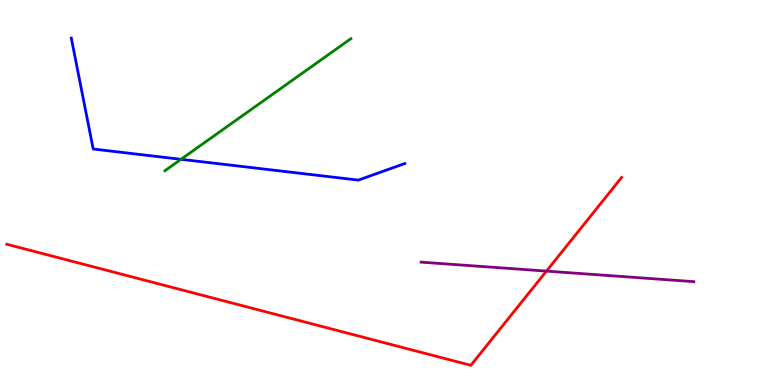[{'lines': ['blue', 'red'], 'intersections': []}, {'lines': ['green', 'red'], 'intersections': []}, {'lines': ['purple', 'red'], 'intersections': [{'x': 7.05, 'y': 2.96}]}, {'lines': ['blue', 'green'], 'intersections': [{'x': 2.34, 'y': 5.86}]}, {'lines': ['blue', 'purple'], 'intersections': []}, {'lines': ['green', 'purple'], 'intersections': []}]